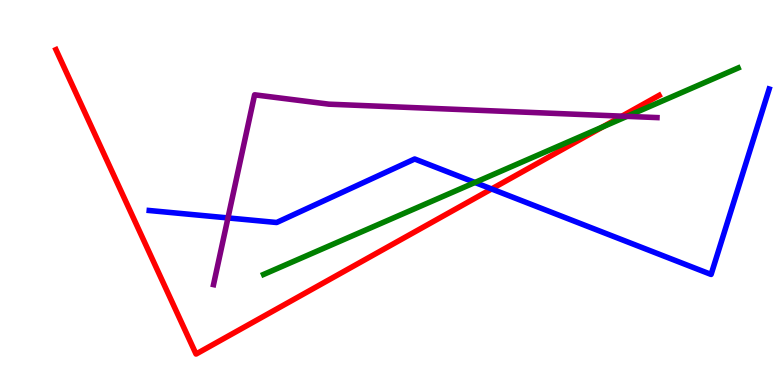[{'lines': ['blue', 'red'], 'intersections': [{'x': 6.34, 'y': 5.09}]}, {'lines': ['green', 'red'], 'intersections': [{'x': 7.78, 'y': 6.7}]}, {'lines': ['purple', 'red'], 'intersections': [{'x': 8.03, 'y': 6.98}]}, {'lines': ['blue', 'green'], 'intersections': [{'x': 6.13, 'y': 5.26}]}, {'lines': ['blue', 'purple'], 'intersections': [{'x': 2.94, 'y': 4.34}]}, {'lines': ['green', 'purple'], 'intersections': [{'x': 8.09, 'y': 6.98}]}]